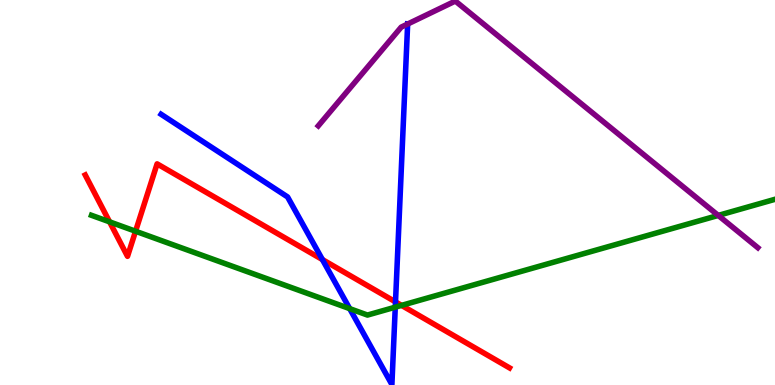[{'lines': ['blue', 'red'], 'intersections': [{'x': 4.16, 'y': 3.26}, {'x': 5.1, 'y': 2.16}]}, {'lines': ['green', 'red'], 'intersections': [{'x': 1.41, 'y': 4.24}, {'x': 1.75, 'y': 3.99}, {'x': 5.18, 'y': 2.07}]}, {'lines': ['purple', 'red'], 'intersections': []}, {'lines': ['blue', 'green'], 'intersections': [{'x': 4.51, 'y': 1.98}, {'x': 5.1, 'y': 2.02}]}, {'lines': ['blue', 'purple'], 'intersections': [{'x': 5.26, 'y': 9.38}]}, {'lines': ['green', 'purple'], 'intersections': [{'x': 9.27, 'y': 4.4}]}]